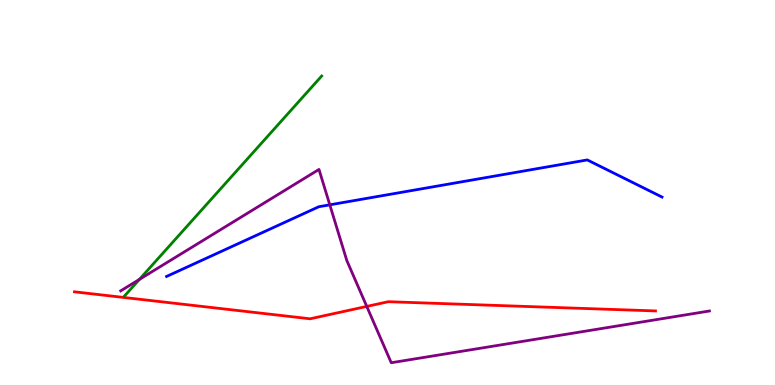[{'lines': ['blue', 'red'], 'intersections': []}, {'lines': ['green', 'red'], 'intersections': []}, {'lines': ['purple', 'red'], 'intersections': [{'x': 4.73, 'y': 2.04}]}, {'lines': ['blue', 'green'], 'intersections': []}, {'lines': ['blue', 'purple'], 'intersections': [{'x': 4.26, 'y': 4.68}]}, {'lines': ['green', 'purple'], 'intersections': [{'x': 1.8, 'y': 2.74}]}]